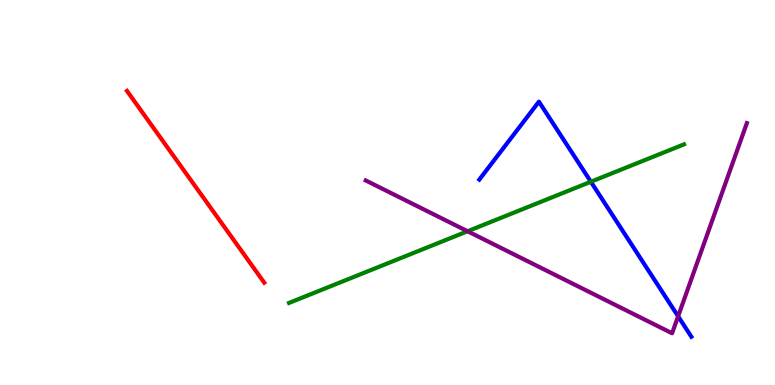[{'lines': ['blue', 'red'], 'intersections': []}, {'lines': ['green', 'red'], 'intersections': []}, {'lines': ['purple', 'red'], 'intersections': []}, {'lines': ['blue', 'green'], 'intersections': [{'x': 7.62, 'y': 5.28}]}, {'lines': ['blue', 'purple'], 'intersections': [{'x': 8.75, 'y': 1.78}]}, {'lines': ['green', 'purple'], 'intersections': [{'x': 6.03, 'y': 3.99}]}]